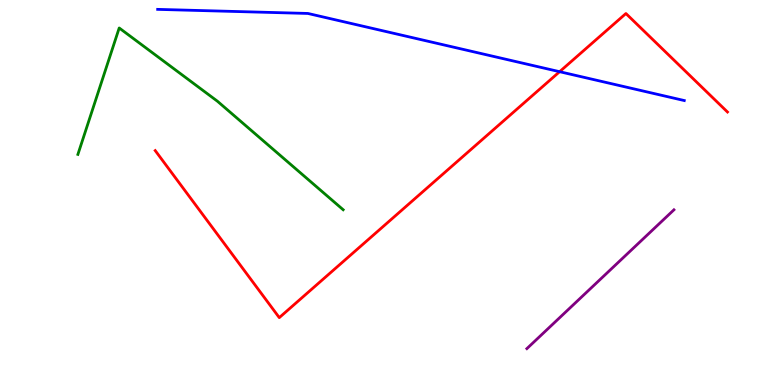[{'lines': ['blue', 'red'], 'intersections': [{'x': 7.22, 'y': 8.14}]}, {'lines': ['green', 'red'], 'intersections': []}, {'lines': ['purple', 'red'], 'intersections': []}, {'lines': ['blue', 'green'], 'intersections': []}, {'lines': ['blue', 'purple'], 'intersections': []}, {'lines': ['green', 'purple'], 'intersections': []}]